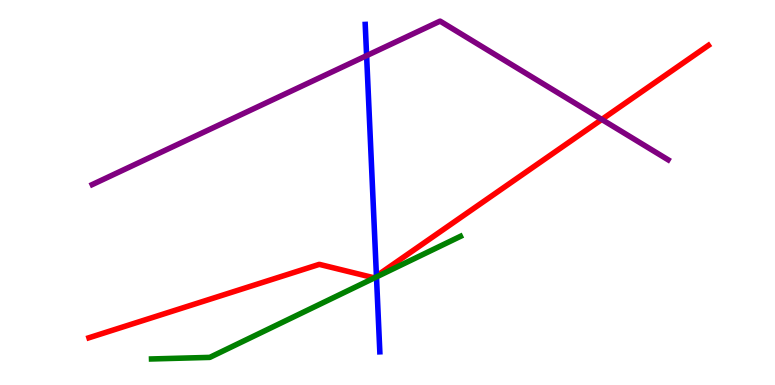[{'lines': ['blue', 'red'], 'intersections': [{'x': 4.86, 'y': 2.83}]}, {'lines': ['green', 'red'], 'intersections': []}, {'lines': ['purple', 'red'], 'intersections': [{'x': 7.77, 'y': 6.9}]}, {'lines': ['blue', 'green'], 'intersections': [{'x': 4.86, 'y': 2.81}]}, {'lines': ['blue', 'purple'], 'intersections': [{'x': 4.73, 'y': 8.55}]}, {'lines': ['green', 'purple'], 'intersections': []}]